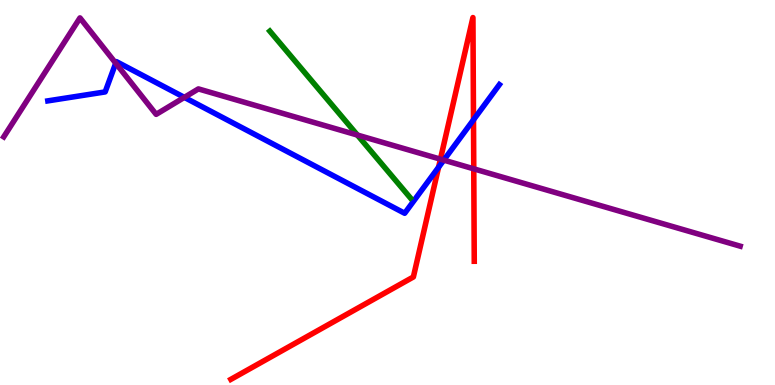[{'lines': ['blue', 'red'], 'intersections': [{'x': 5.66, 'y': 5.66}, {'x': 6.11, 'y': 6.89}]}, {'lines': ['green', 'red'], 'intersections': []}, {'lines': ['purple', 'red'], 'intersections': [{'x': 5.68, 'y': 5.87}, {'x': 6.11, 'y': 5.61}]}, {'lines': ['blue', 'green'], 'intersections': []}, {'lines': ['blue', 'purple'], 'intersections': [{'x': 1.49, 'y': 8.36}, {'x': 2.38, 'y': 7.47}, {'x': 5.73, 'y': 5.84}]}, {'lines': ['green', 'purple'], 'intersections': [{'x': 4.61, 'y': 6.49}]}]